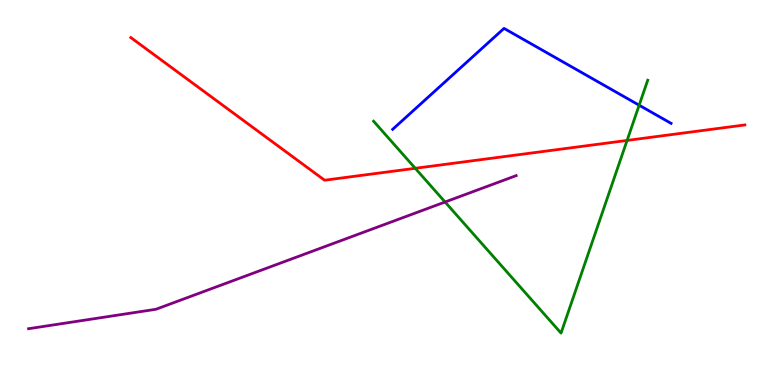[{'lines': ['blue', 'red'], 'intersections': []}, {'lines': ['green', 'red'], 'intersections': [{'x': 5.36, 'y': 5.63}, {'x': 8.09, 'y': 6.35}]}, {'lines': ['purple', 'red'], 'intersections': []}, {'lines': ['blue', 'green'], 'intersections': [{'x': 8.25, 'y': 7.27}]}, {'lines': ['blue', 'purple'], 'intersections': []}, {'lines': ['green', 'purple'], 'intersections': [{'x': 5.74, 'y': 4.75}]}]